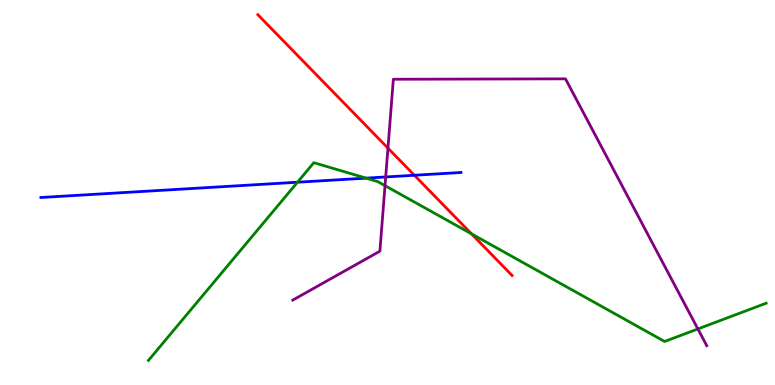[{'lines': ['blue', 'red'], 'intersections': [{'x': 5.35, 'y': 5.45}]}, {'lines': ['green', 'red'], 'intersections': [{'x': 6.08, 'y': 3.93}]}, {'lines': ['purple', 'red'], 'intersections': [{'x': 5.01, 'y': 6.15}]}, {'lines': ['blue', 'green'], 'intersections': [{'x': 3.84, 'y': 5.27}, {'x': 4.72, 'y': 5.37}]}, {'lines': ['blue', 'purple'], 'intersections': [{'x': 4.98, 'y': 5.4}]}, {'lines': ['green', 'purple'], 'intersections': [{'x': 4.97, 'y': 5.18}, {'x': 9.0, 'y': 1.46}]}]